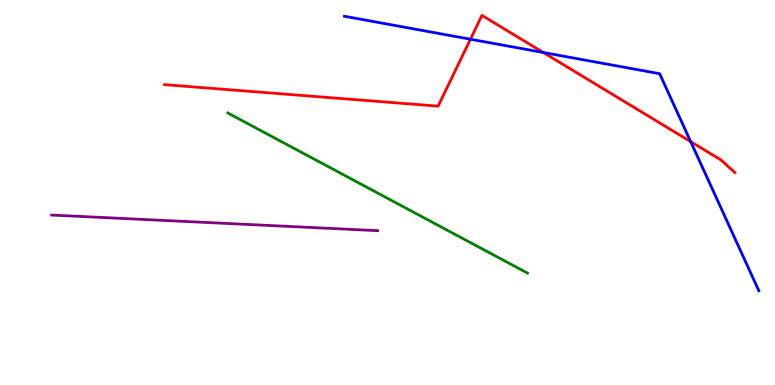[{'lines': ['blue', 'red'], 'intersections': [{'x': 6.07, 'y': 8.98}, {'x': 7.01, 'y': 8.64}, {'x': 8.91, 'y': 6.32}]}, {'lines': ['green', 'red'], 'intersections': []}, {'lines': ['purple', 'red'], 'intersections': []}, {'lines': ['blue', 'green'], 'intersections': []}, {'lines': ['blue', 'purple'], 'intersections': []}, {'lines': ['green', 'purple'], 'intersections': []}]